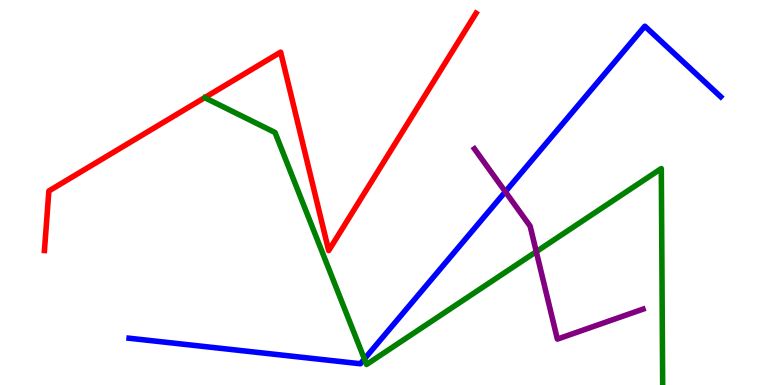[{'lines': ['blue', 'red'], 'intersections': []}, {'lines': ['green', 'red'], 'intersections': []}, {'lines': ['purple', 'red'], 'intersections': []}, {'lines': ['blue', 'green'], 'intersections': [{'x': 4.7, 'y': 0.676}]}, {'lines': ['blue', 'purple'], 'intersections': [{'x': 6.52, 'y': 5.02}]}, {'lines': ['green', 'purple'], 'intersections': [{'x': 6.92, 'y': 3.46}]}]